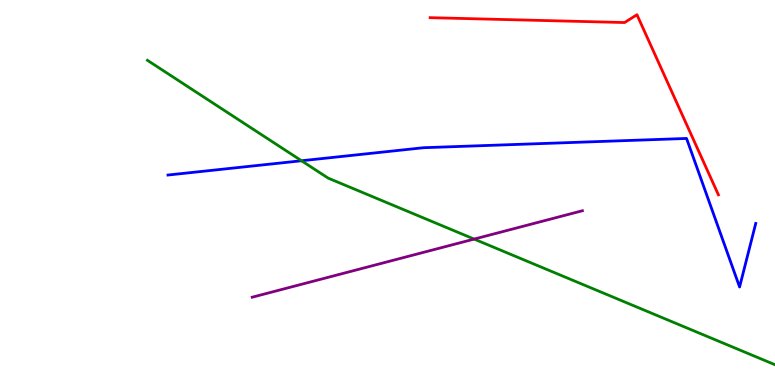[{'lines': ['blue', 'red'], 'intersections': []}, {'lines': ['green', 'red'], 'intersections': []}, {'lines': ['purple', 'red'], 'intersections': []}, {'lines': ['blue', 'green'], 'intersections': [{'x': 3.89, 'y': 5.82}]}, {'lines': ['blue', 'purple'], 'intersections': []}, {'lines': ['green', 'purple'], 'intersections': [{'x': 6.12, 'y': 3.79}]}]